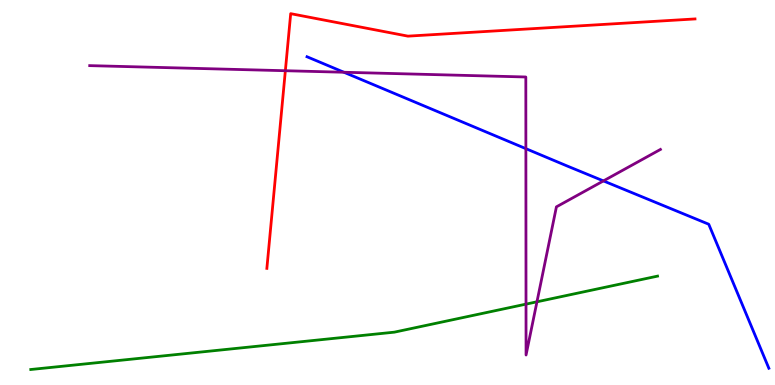[{'lines': ['blue', 'red'], 'intersections': []}, {'lines': ['green', 'red'], 'intersections': []}, {'lines': ['purple', 'red'], 'intersections': [{'x': 3.68, 'y': 8.16}]}, {'lines': ['blue', 'green'], 'intersections': []}, {'lines': ['blue', 'purple'], 'intersections': [{'x': 4.44, 'y': 8.12}, {'x': 6.79, 'y': 6.14}, {'x': 7.79, 'y': 5.3}]}, {'lines': ['green', 'purple'], 'intersections': [{'x': 6.79, 'y': 2.1}, {'x': 6.93, 'y': 2.16}]}]